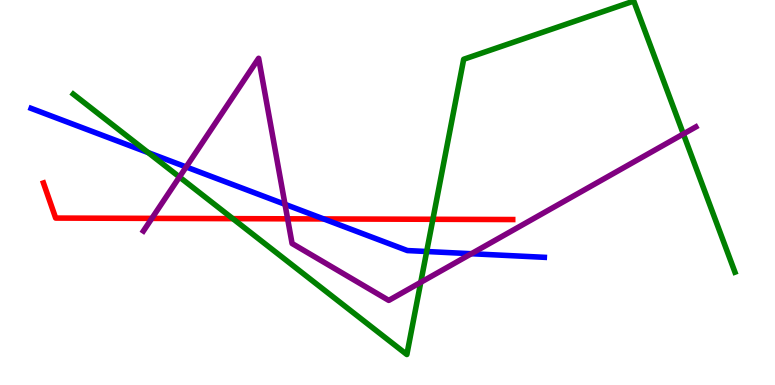[{'lines': ['blue', 'red'], 'intersections': [{'x': 4.18, 'y': 4.31}]}, {'lines': ['green', 'red'], 'intersections': [{'x': 3.0, 'y': 4.32}, {'x': 5.59, 'y': 4.3}]}, {'lines': ['purple', 'red'], 'intersections': [{'x': 1.96, 'y': 4.33}, {'x': 3.71, 'y': 4.32}]}, {'lines': ['blue', 'green'], 'intersections': [{'x': 1.91, 'y': 6.04}, {'x': 5.51, 'y': 3.47}]}, {'lines': ['blue', 'purple'], 'intersections': [{'x': 2.4, 'y': 5.66}, {'x': 3.68, 'y': 4.69}, {'x': 6.08, 'y': 3.41}]}, {'lines': ['green', 'purple'], 'intersections': [{'x': 2.32, 'y': 5.4}, {'x': 5.43, 'y': 2.67}, {'x': 8.82, 'y': 6.52}]}]